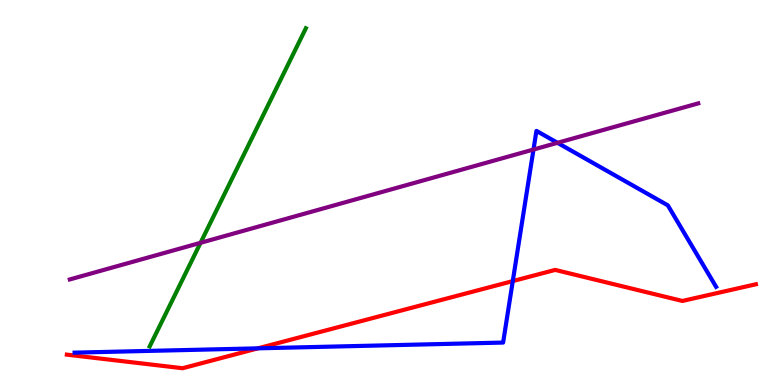[{'lines': ['blue', 'red'], 'intersections': [{'x': 3.33, 'y': 0.952}, {'x': 6.62, 'y': 2.7}]}, {'lines': ['green', 'red'], 'intersections': []}, {'lines': ['purple', 'red'], 'intersections': []}, {'lines': ['blue', 'green'], 'intersections': []}, {'lines': ['blue', 'purple'], 'intersections': [{'x': 6.88, 'y': 6.12}, {'x': 7.19, 'y': 6.29}]}, {'lines': ['green', 'purple'], 'intersections': [{'x': 2.59, 'y': 3.69}]}]